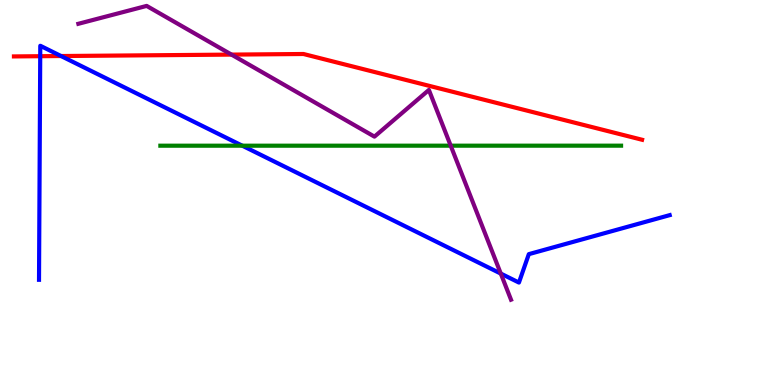[{'lines': ['blue', 'red'], 'intersections': [{'x': 0.519, 'y': 8.54}, {'x': 0.788, 'y': 8.54}]}, {'lines': ['green', 'red'], 'intersections': []}, {'lines': ['purple', 'red'], 'intersections': [{'x': 2.99, 'y': 8.58}]}, {'lines': ['blue', 'green'], 'intersections': [{'x': 3.13, 'y': 6.22}]}, {'lines': ['blue', 'purple'], 'intersections': [{'x': 6.46, 'y': 2.89}]}, {'lines': ['green', 'purple'], 'intersections': [{'x': 5.82, 'y': 6.22}]}]